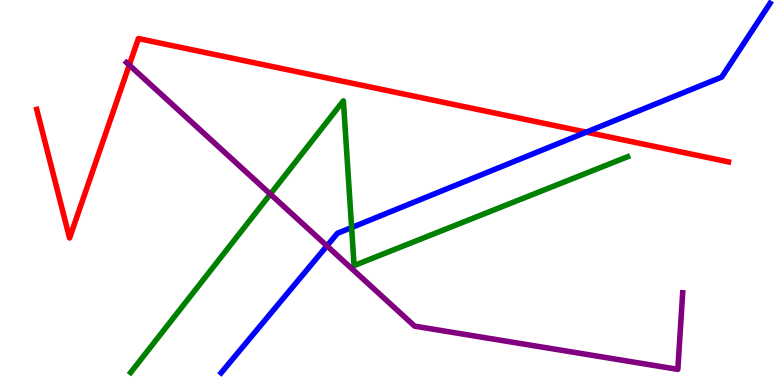[{'lines': ['blue', 'red'], 'intersections': [{'x': 7.56, 'y': 6.57}]}, {'lines': ['green', 'red'], 'intersections': []}, {'lines': ['purple', 'red'], 'intersections': [{'x': 1.67, 'y': 8.31}]}, {'lines': ['blue', 'green'], 'intersections': [{'x': 4.54, 'y': 4.09}]}, {'lines': ['blue', 'purple'], 'intersections': [{'x': 4.22, 'y': 3.61}]}, {'lines': ['green', 'purple'], 'intersections': [{'x': 3.49, 'y': 4.96}]}]